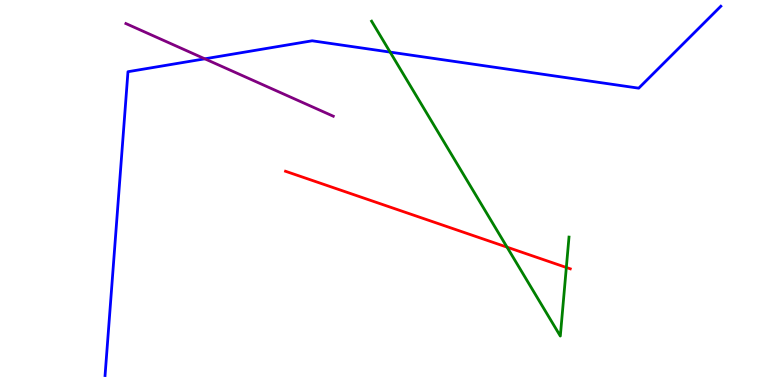[{'lines': ['blue', 'red'], 'intersections': []}, {'lines': ['green', 'red'], 'intersections': [{'x': 6.54, 'y': 3.58}, {'x': 7.31, 'y': 3.05}]}, {'lines': ['purple', 'red'], 'intersections': []}, {'lines': ['blue', 'green'], 'intersections': [{'x': 5.03, 'y': 8.65}]}, {'lines': ['blue', 'purple'], 'intersections': [{'x': 2.64, 'y': 8.47}]}, {'lines': ['green', 'purple'], 'intersections': []}]